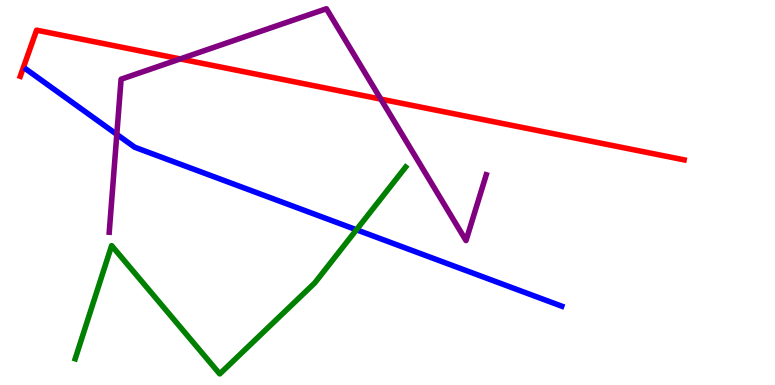[{'lines': ['blue', 'red'], 'intersections': []}, {'lines': ['green', 'red'], 'intersections': []}, {'lines': ['purple', 'red'], 'intersections': [{'x': 2.33, 'y': 8.47}, {'x': 4.91, 'y': 7.43}]}, {'lines': ['blue', 'green'], 'intersections': [{'x': 4.6, 'y': 4.03}]}, {'lines': ['blue', 'purple'], 'intersections': [{'x': 1.51, 'y': 6.51}]}, {'lines': ['green', 'purple'], 'intersections': []}]